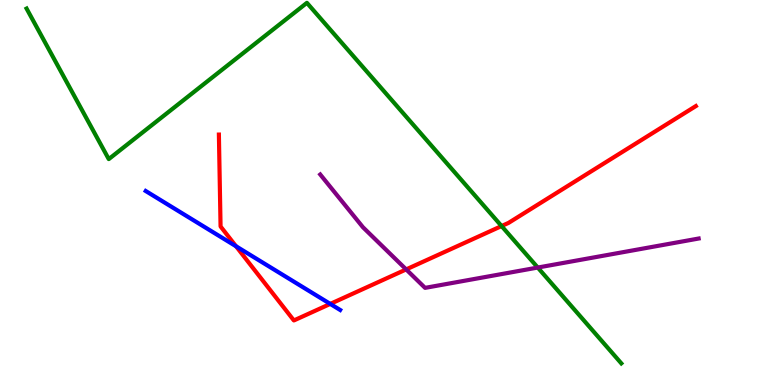[{'lines': ['blue', 'red'], 'intersections': [{'x': 3.05, 'y': 3.6}, {'x': 4.26, 'y': 2.11}]}, {'lines': ['green', 'red'], 'intersections': [{'x': 6.47, 'y': 4.13}]}, {'lines': ['purple', 'red'], 'intersections': [{'x': 5.24, 'y': 3.0}]}, {'lines': ['blue', 'green'], 'intersections': []}, {'lines': ['blue', 'purple'], 'intersections': []}, {'lines': ['green', 'purple'], 'intersections': [{'x': 6.94, 'y': 3.05}]}]